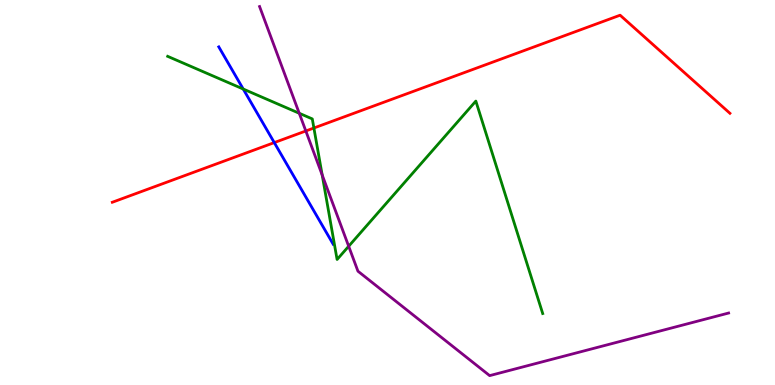[{'lines': ['blue', 'red'], 'intersections': [{'x': 3.54, 'y': 6.3}]}, {'lines': ['green', 'red'], 'intersections': [{'x': 4.05, 'y': 6.68}]}, {'lines': ['purple', 'red'], 'intersections': [{'x': 3.95, 'y': 6.6}]}, {'lines': ['blue', 'green'], 'intersections': [{'x': 3.14, 'y': 7.69}]}, {'lines': ['blue', 'purple'], 'intersections': []}, {'lines': ['green', 'purple'], 'intersections': [{'x': 3.86, 'y': 7.06}, {'x': 4.16, 'y': 5.46}, {'x': 4.5, 'y': 3.6}]}]